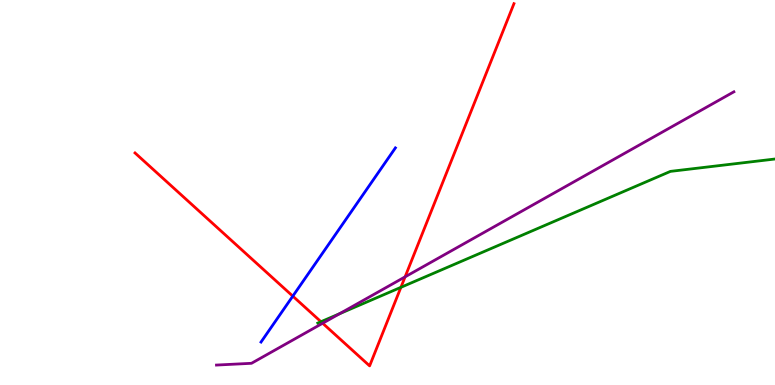[{'lines': ['blue', 'red'], 'intersections': [{'x': 3.78, 'y': 2.31}]}, {'lines': ['green', 'red'], 'intersections': [{'x': 4.14, 'y': 1.64}, {'x': 5.17, 'y': 2.54}]}, {'lines': ['purple', 'red'], 'intersections': [{'x': 4.16, 'y': 1.6}, {'x': 5.23, 'y': 2.81}]}, {'lines': ['blue', 'green'], 'intersections': []}, {'lines': ['blue', 'purple'], 'intersections': []}, {'lines': ['green', 'purple'], 'intersections': [{'x': 4.38, 'y': 1.85}]}]